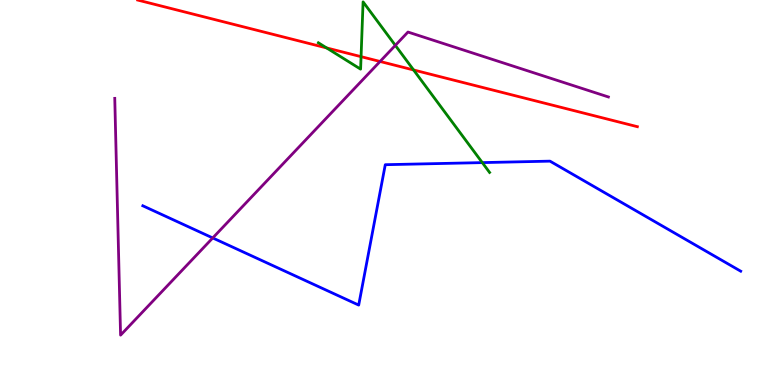[{'lines': ['blue', 'red'], 'intersections': []}, {'lines': ['green', 'red'], 'intersections': [{'x': 4.21, 'y': 8.75}, {'x': 4.66, 'y': 8.53}, {'x': 5.34, 'y': 8.18}]}, {'lines': ['purple', 'red'], 'intersections': [{'x': 4.9, 'y': 8.4}]}, {'lines': ['blue', 'green'], 'intersections': [{'x': 6.22, 'y': 5.78}]}, {'lines': ['blue', 'purple'], 'intersections': [{'x': 2.75, 'y': 3.82}]}, {'lines': ['green', 'purple'], 'intersections': [{'x': 5.1, 'y': 8.82}]}]